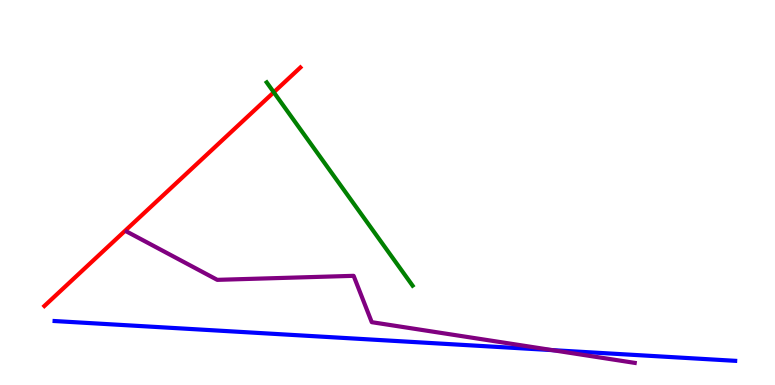[{'lines': ['blue', 'red'], 'intersections': []}, {'lines': ['green', 'red'], 'intersections': [{'x': 3.53, 'y': 7.6}]}, {'lines': ['purple', 'red'], 'intersections': []}, {'lines': ['blue', 'green'], 'intersections': []}, {'lines': ['blue', 'purple'], 'intersections': [{'x': 7.13, 'y': 0.906}]}, {'lines': ['green', 'purple'], 'intersections': []}]